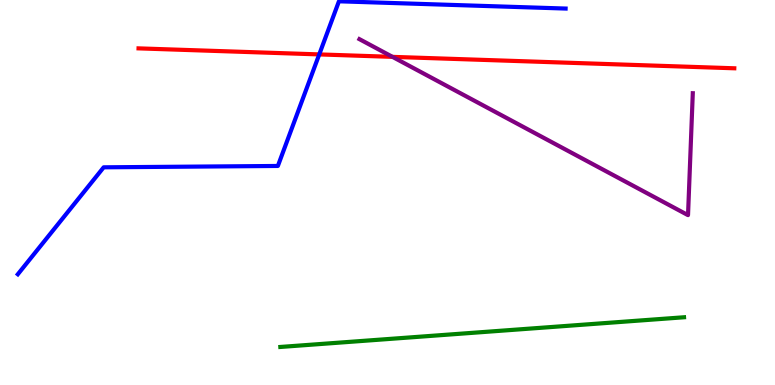[{'lines': ['blue', 'red'], 'intersections': [{'x': 4.12, 'y': 8.59}]}, {'lines': ['green', 'red'], 'intersections': []}, {'lines': ['purple', 'red'], 'intersections': [{'x': 5.06, 'y': 8.52}]}, {'lines': ['blue', 'green'], 'intersections': []}, {'lines': ['blue', 'purple'], 'intersections': []}, {'lines': ['green', 'purple'], 'intersections': []}]